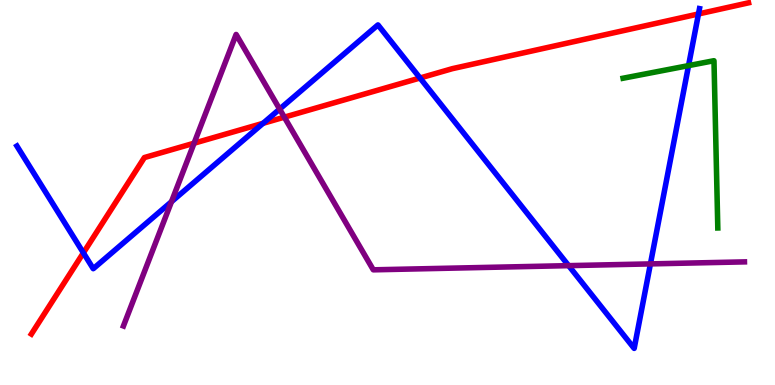[{'lines': ['blue', 'red'], 'intersections': [{'x': 1.08, 'y': 3.43}, {'x': 3.39, 'y': 6.8}, {'x': 5.42, 'y': 7.97}, {'x': 9.01, 'y': 9.64}]}, {'lines': ['green', 'red'], 'intersections': []}, {'lines': ['purple', 'red'], 'intersections': [{'x': 2.5, 'y': 6.28}, {'x': 3.67, 'y': 6.96}]}, {'lines': ['blue', 'green'], 'intersections': [{'x': 8.88, 'y': 8.3}]}, {'lines': ['blue', 'purple'], 'intersections': [{'x': 2.21, 'y': 4.76}, {'x': 3.61, 'y': 7.17}, {'x': 7.34, 'y': 3.1}, {'x': 8.39, 'y': 3.15}]}, {'lines': ['green', 'purple'], 'intersections': []}]